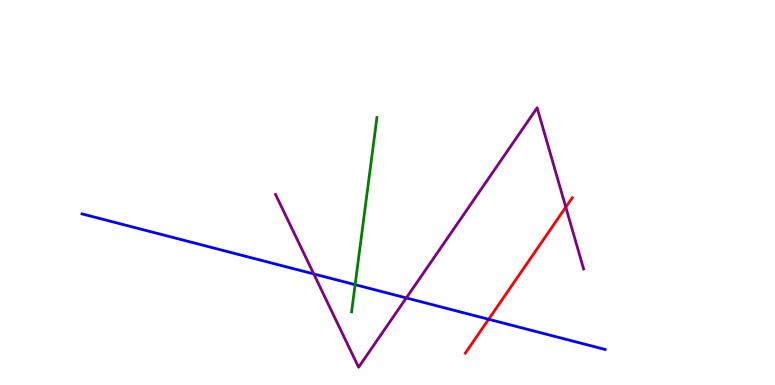[{'lines': ['blue', 'red'], 'intersections': [{'x': 6.3, 'y': 1.71}]}, {'lines': ['green', 'red'], 'intersections': []}, {'lines': ['purple', 'red'], 'intersections': [{'x': 7.3, 'y': 4.62}]}, {'lines': ['blue', 'green'], 'intersections': [{'x': 4.58, 'y': 2.61}]}, {'lines': ['blue', 'purple'], 'intersections': [{'x': 4.05, 'y': 2.88}, {'x': 5.24, 'y': 2.26}]}, {'lines': ['green', 'purple'], 'intersections': []}]